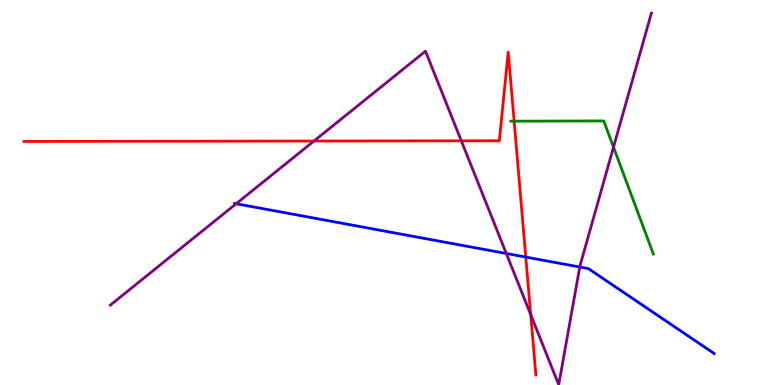[{'lines': ['blue', 'red'], 'intersections': [{'x': 6.78, 'y': 3.32}]}, {'lines': ['green', 'red'], 'intersections': [{'x': 6.63, 'y': 6.85}]}, {'lines': ['purple', 'red'], 'intersections': [{'x': 4.05, 'y': 6.34}, {'x': 5.95, 'y': 6.34}, {'x': 6.85, 'y': 1.83}]}, {'lines': ['blue', 'green'], 'intersections': []}, {'lines': ['blue', 'purple'], 'intersections': [{'x': 3.05, 'y': 4.71}, {'x': 6.53, 'y': 3.42}, {'x': 7.48, 'y': 3.06}]}, {'lines': ['green', 'purple'], 'intersections': [{'x': 7.92, 'y': 6.18}]}]